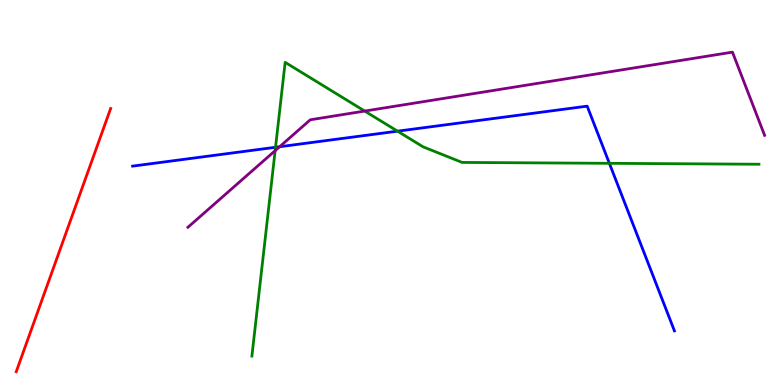[{'lines': ['blue', 'red'], 'intersections': []}, {'lines': ['green', 'red'], 'intersections': []}, {'lines': ['purple', 'red'], 'intersections': []}, {'lines': ['blue', 'green'], 'intersections': [{'x': 3.56, 'y': 6.17}, {'x': 5.13, 'y': 6.59}, {'x': 7.86, 'y': 5.76}]}, {'lines': ['blue', 'purple'], 'intersections': [{'x': 3.61, 'y': 6.19}]}, {'lines': ['green', 'purple'], 'intersections': [{'x': 3.55, 'y': 6.09}, {'x': 4.71, 'y': 7.12}]}]